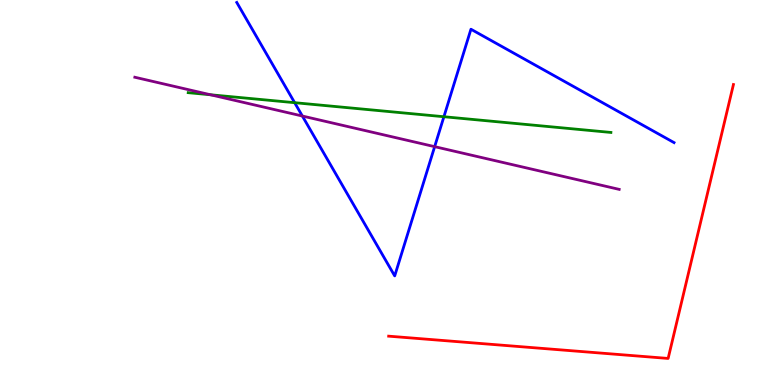[{'lines': ['blue', 'red'], 'intersections': []}, {'lines': ['green', 'red'], 'intersections': []}, {'lines': ['purple', 'red'], 'intersections': []}, {'lines': ['blue', 'green'], 'intersections': [{'x': 3.8, 'y': 7.33}, {'x': 5.73, 'y': 6.97}]}, {'lines': ['blue', 'purple'], 'intersections': [{'x': 3.9, 'y': 6.99}, {'x': 5.61, 'y': 6.19}]}, {'lines': ['green', 'purple'], 'intersections': [{'x': 2.72, 'y': 7.54}]}]